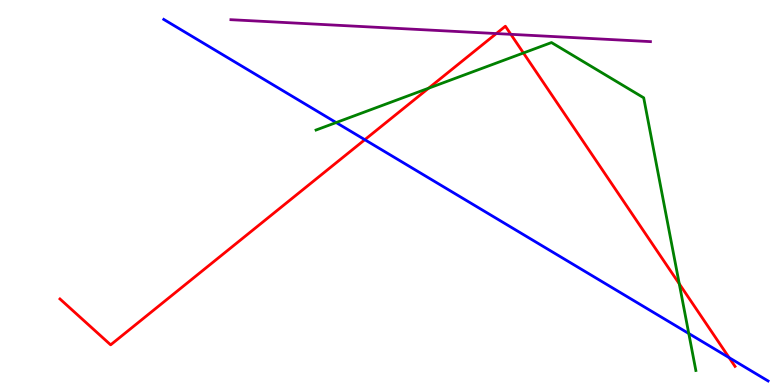[{'lines': ['blue', 'red'], 'intersections': [{'x': 4.71, 'y': 6.37}, {'x': 9.41, 'y': 0.71}]}, {'lines': ['green', 'red'], 'intersections': [{'x': 5.53, 'y': 7.71}, {'x': 6.75, 'y': 8.62}, {'x': 8.76, 'y': 2.63}]}, {'lines': ['purple', 'red'], 'intersections': [{'x': 6.4, 'y': 9.13}, {'x': 6.59, 'y': 9.11}]}, {'lines': ['blue', 'green'], 'intersections': [{'x': 4.34, 'y': 6.82}, {'x': 8.89, 'y': 1.34}]}, {'lines': ['blue', 'purple'], 'intersections': []}, {'lines': ['green', 'purple'], 'intersections': []}]